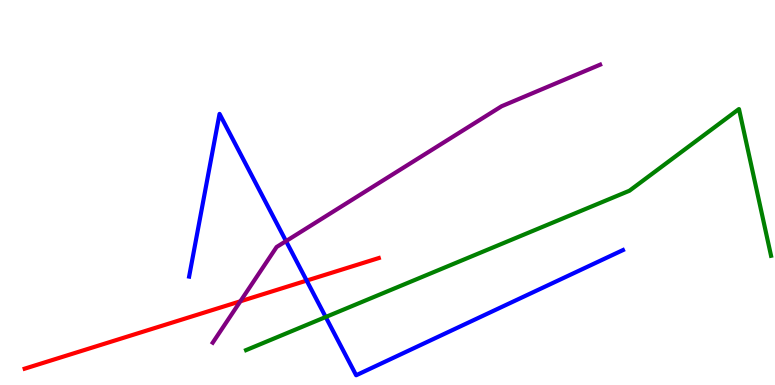[{'lines': ['blue', 'red'], 'intersections': [{'x': 3.96, 'y': 2.71}]}, {'lines': ['green', 'red'], 'intersections': []}, {'lines': ['purple', 'red'], 'intersections': [{'x': 3.1, 'y': 2.17}]}, {'lines': ['blue', 'green'], 'intersections': [{'x': 4.2, 'y': 1.77}]}, {'lines': ['blue', 'purple'], 'intersections': [{'x': 3.69, 'y': 3.74}]}, {'lines': ['green', 'purple'], 'intersections': []}]